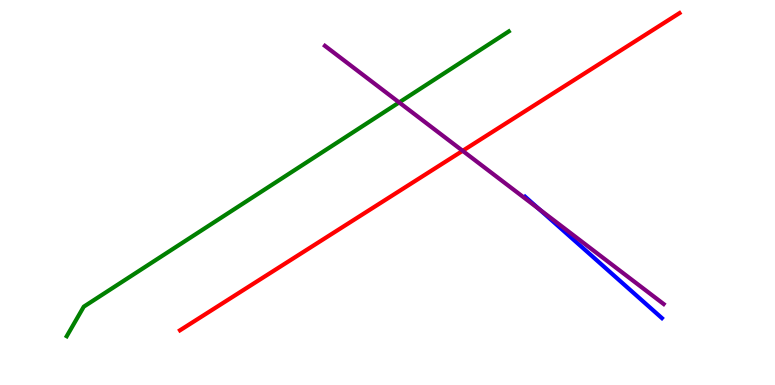[{'lines': ['blue', 'red'], 'intersections': []}, {'lines': ['green', 'red'], 'intersections': []}, {'lines': ['purple', 'red'], 'intersections': [{'x': 5.97, 'y': 6.08}]}, {'lines': ['blue', 'green'], 'intersections': []}, {'lines': ['blue', 'purple'], 'intersections': [{'x': 6.95, 'y': 4.57}]}, {'lines': ['green', 'purple'], 'intersections': [{'x': 5.15, 'y': 7.34}]}]